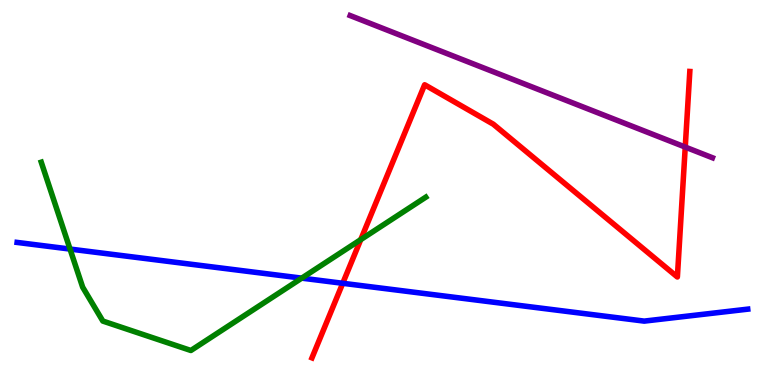[{'lines': ['blue', 'red'], 'intersections': [{'x': 4.42, 'y': 2.64}]}, {'lines': ['green', 'red'], 'intersections': [{'x': 4.65, 'y': 3.78}]}, {'lines': ['purple', 'red'], 'intersections': [{'x': 8.84, 'y': 6.18}]}, {'lines': ['blue', 'green'], 'intersections': [{'x': 0.904, 'y': 3.53}, {'x': 3.89, 'y': 2.78}]}, {'lines': ['blue', 'purple'], 'intersections': []}, {'lines': ['green', 'purple'], 'intersections': []}]